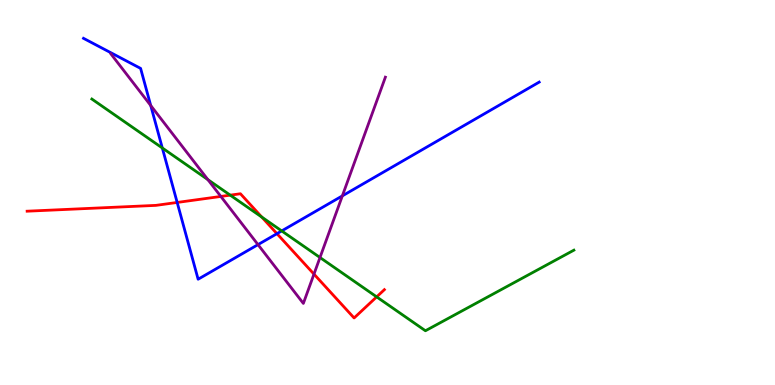[{'lines': ['blue', 'red'], 'intersections': [{'x': 2.29, 'y': 4.74}, {'x': 3.57, 'y': 3.93}]}, {'lines': ['green', 'red'], 'intersections': [{'x': 2.97, 'y': 4.93}, {'x': 3.38, 'y': 4.36}, {'x': 4.86, 'y': 2.29}]}, {'lines': ['purple', 'red'], 'intersections': [{'x': 2.85, 'y': 4.9}, {'x': 4.05, 'y': 2.88}]}, {'lines': ['blue', 'green'], 'intersections': [{'x': 2.09, 'y': 6.16}, {'x': 3.63, 'y': 4.0}]}, {'lines': ['blue', 'purple'], 'intersections': [{'x': 1.94, 'y': 7.26}, {'x': 3.33, 'y': 3.65}, {'x': 4.42, 'y': 4.91}]}, {'lines': ['green', 'purple'], 'intersections': [{'x': 2.68, 'y': 5.33}, {'x': 4.13, 'y': 3.31}]}]